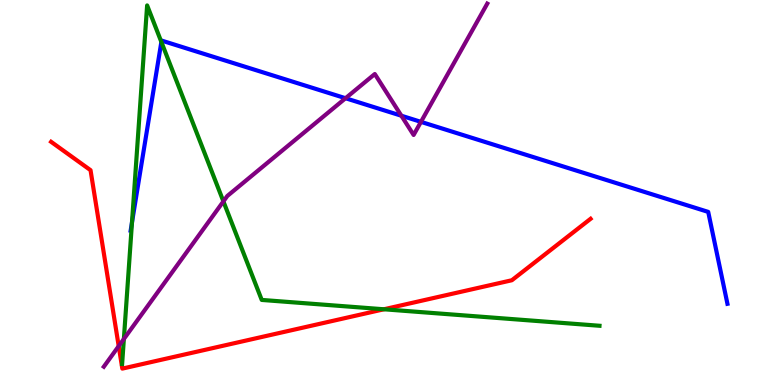[{'lines': ['blue', 'red'], 'intersections': []}, {'lines': ['green', 'red'], 'intersections': [{'x': 4.95, 'y': 1.97}]}, {'lines': ['purple', 'red'], 'intersections': [{'x': 1.53, 'y': 1.01}]}, {'lines': ['blue', 'green'], 'intersections': [{'x': 1.7, 'y': 4.23}, {'x': 2.08, 'y': 8.91}]}, {'lines': ['blue', 'purple'], 'intersections': [{'x': 4.46, 'y': 7.45}, {'x': 5.18, 'y': 6.99}, {'x': 5.43, 'y': 6.83}]}, {'lines': ['green', 'purple'], 'intersections': [{'x': 1.6, 'y': 1.2}, {'x': 2.88, 'y': 4.77}]}]